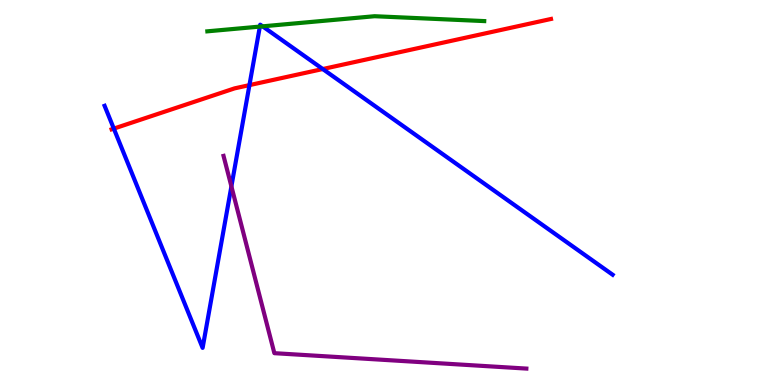[{'lines': ['blue', 'red'], 'intersections': [{'x': 1.47, 'y': 6.66}, {'x': 3.22, 'y': 7.79}, {'x': 4.16, 'y': 8.21}]}, {'lines': ['green', 'red'], 'intersections': []}, {'lines': ['purple', 'red'], 'intersections': []}, {'lines': ['blue', 'green'], 'intersections': [{'x': 3.35, 'y': 9.31}, {'x': 3.39, 'y': 9.32}]}, {'lines': ['blue', 'purple'], 'intersections': [{'x': 2.99, 'y': 5.16}]}, {'lines': ['green', 'purple'], 'intersections': []}]